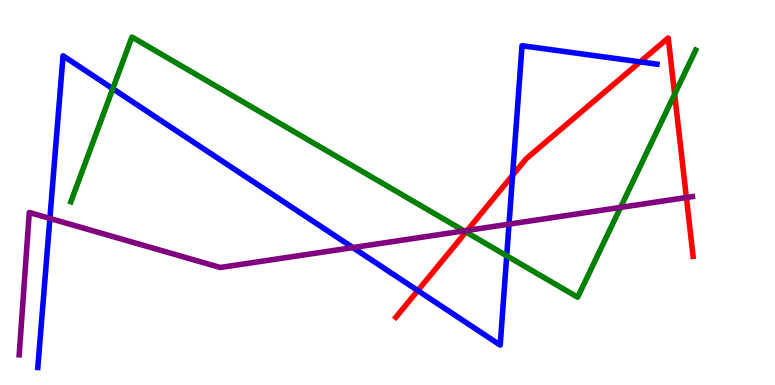[{'lines': ['blue', 'red'], 'intersections': [{'x': 5.39, 'y': 2.45}, {'x': 6.61, 'y': 5.45}, {'x': 8.26, 'y': 8.39}]}, {'lines': ['green', 'red'], 'intersections': [{'x': 6.01, 'y': 3.97}, {'x': 8.7, 'y': 7.55}]}, {'lines': ['purple', 'red'], 'intersections': [{'x': 6.03, 'y': 4.02}, {'x': 8.86, 'y': 4.87}]}, {'lines': ['blue', 'green'], 'intersections': [{'x': 1.46, 'y': 7.7}, {'x': 6.54, 'y': 3.36}]}, {'lines': ['blue', 'purple'], 'intersections': [{'x': 0.644, 'y': 4.33}, {'x': 4.55, 'y': 3.57}, {'x': 6.57, 'y': 4.18}]}, {'lines': ['green', 'purple'], 'intersections': [{'x': 5.99, 'y': 4.0}, {'x': 8.01, 'y': 4.61}]}]